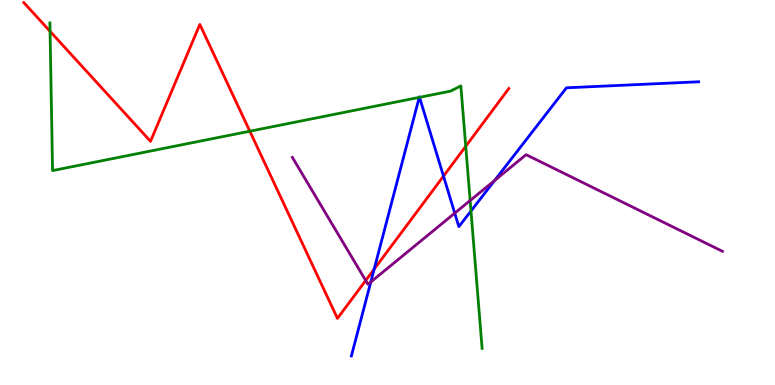[{'lines': ['blue', 'red'], 'intersections': [{'x': 4.83, 'y': 3.01}, {'x': 5.72, 'y': 5.42}]}, {'lines': ['green', 'red'], 'intersections': [{'x': 0.646, 'y': 9.19}, {'x': 3.22, 'y': 6.59}, {'x': 6.01, 'y': 6.2}]}, {'lines': ['purple', 'red'], 'intersections': [{'x': 4.72, 'y': 2.71}]}, {'lines': ['blue', 'green'], 'intersections': [{'x': 5.41, 'y': 7.47}, {'x': 5.41, 'y': 7.47}, {'x': 6.08, 'y': 4.52}]}, {'lines': ['blue', 'purple'], 'intersections': [{'x': 4.78, 'y': 2.68}, {'x': 5.87, 'y': 4.46}, {'x': 6.38, 'y': 5.31}]}, {'lines': ['green', 'purple'], 'intersections': [{'x': 6.07, 'y': 4.79}]}]